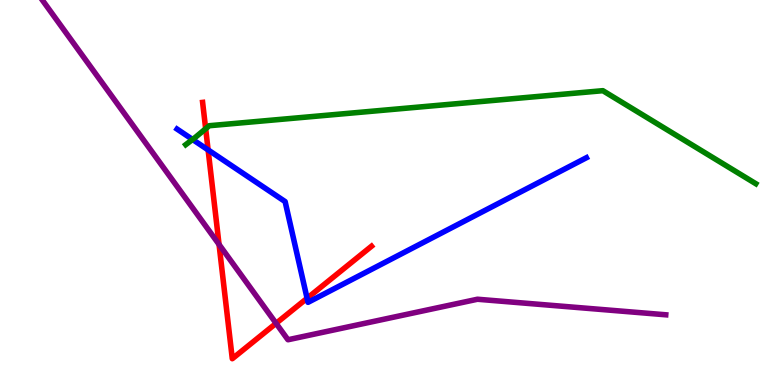[{'lines': ['blue', 'red'], 'intersections': [{'x': 2.69, 'y': 6.11}, {'x': 3.96, 'y': 2.25}]}, {'lines': ['green', 'red'], 'intersections': [{'x': 2.65, 'y': 6.66}]}, {'lines': ['purple', 'red'], 'intersections': [{'x': 2.83, 'y': 3.65}, {'x': 3.56, 'y': 1.6}]}, {'lines': ['blue', 'green'], 'intersections': [{'x': 2.48, 'y': 6.38}]}, {'lines': ['blue', 'purple'], 'intersections': []}, {'lines': ['green', 'purple'], 'intersections': []}]